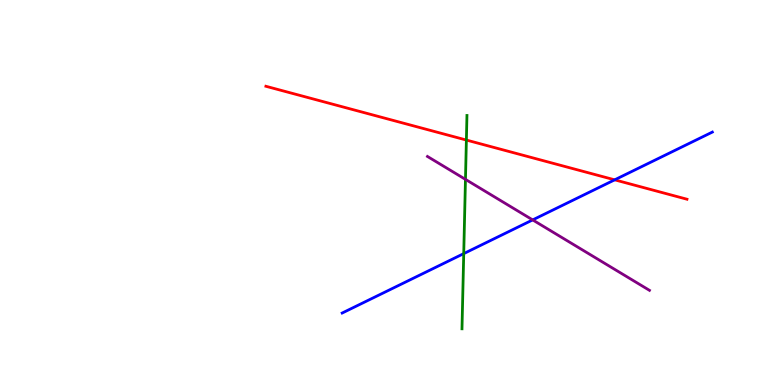[{'lines': ['blue', 'red'], 'intersections': [{'x': 7.93, 'y': 5.33}]}, {'lines': ['green', 'red'], 'intersections': [{'x': 6.02, 'y': 6.36}]}, {'lines': ['purple', 'red'], 'intersections': []}, {'lines': ['blue', 'green'], 'intersections': [{'x': 5.98, 'y': 3.41}]}, {'lines': ['blue', 'purple'], 'intersections': [{'x': 6.87, 'y': 4.29}]}, {'lines': ['green', 'purple'], 'intersections': [{'x': 6.01, 'y': 5.34}]}]